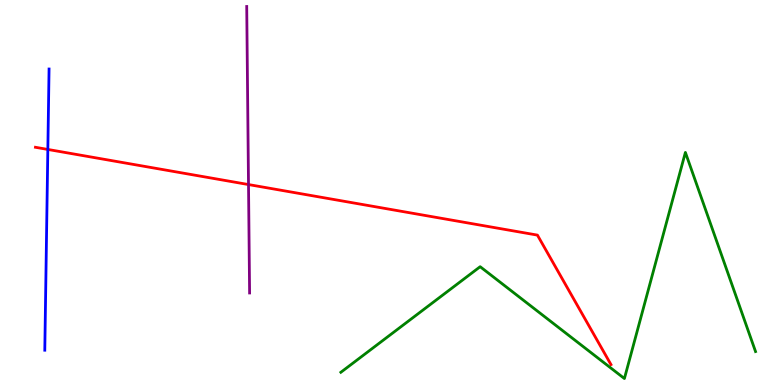[{'lines': ['blue', 'red'], 'intersections': [{'x': 0.617, 'y': 6.12}]}, {'lines': ['green', 'red'], 'intersections': []}, {'lines': ['purple', 'red'], 'intersections': [{'x': 3.21, 'y': 5.21}]}, {'lines': ['blue', 'green'], 'intersections': []}, {'lines': ['blue', 'purple'], 'intersections': []}, {'lines': ['green', 'purple'], 'intersections': []}]